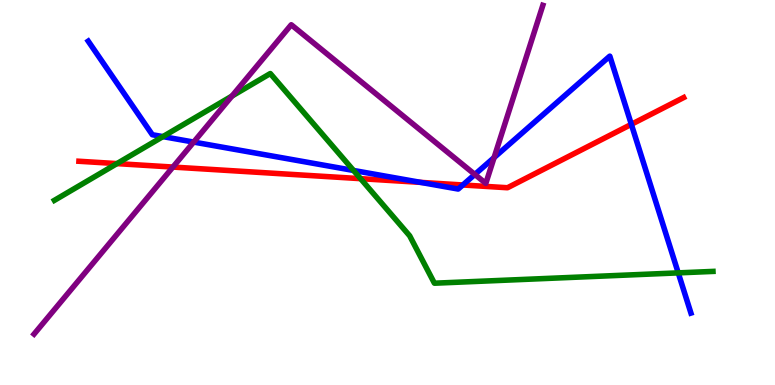[{'lines': ['blue', 'red'], 'intersections': [{'x': 5.43, 'y': 5.26}, {'x': 5.97, 'y': 5.2}, {'x': 8.15, 'y': 6.77}]}, {'lines': ['green', 'red'], 'intersections': [{'x': 1.51, 'y': 5.75}, {'x': 4.65, 'y': 5.36}]}, {'lines': ['purple', 'red'], 'intersections': [{'x': 2.23, 'y': 5.66}]}, {'lines': ['blue', 'green'], 'intersections': [{'x': 2.1, 'y': 6.45}, {'x': 4.56, 'y': 5.57}, {'x': 8.75, 'y': 2.91}]}, {'lines': ['blue', 'purple'], 'intersections': [{'x': 2.5, 'y': 6.31}, {'x': 6.13, 'y': 5.47}, {'x': 6.38, 'y': 5.91}]}, {'lines': ['green', 'purple'], 'intersections': [{'x': 2.99, 'y': 7.51}]}]